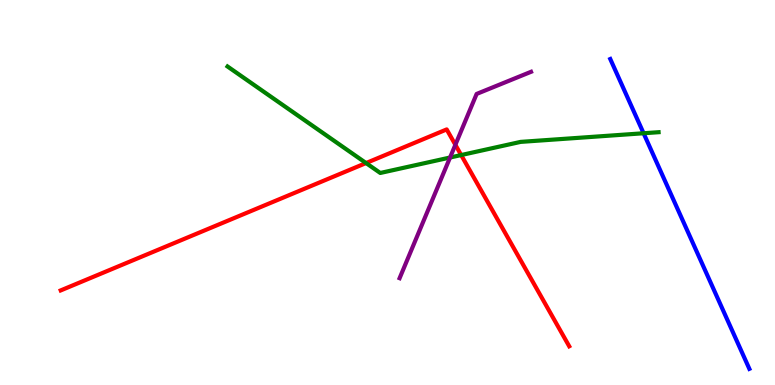[{'lines': ['blue', 'red'], 'intersections': []}, {'lines': ['green', 'red'], 'intersections': [{'x': 4.72, 'y': 5.76}, {'x': 5.95, 'y': 5.97}]}, {'lines': ['purple', 'red'], 'intersections': [{'x': 5.88, 'y': 6.24}]}, {'lines': ['blue', 'green'], 'intersections': [{'x': 8.3, 'y': 6.54}]}, {'lines': ['blue', 'purple'], 'intersections': []}, {'lines': ['green', 'purple'], 'intersections': [{'x': 5.81, 'y': 5.91}]}]